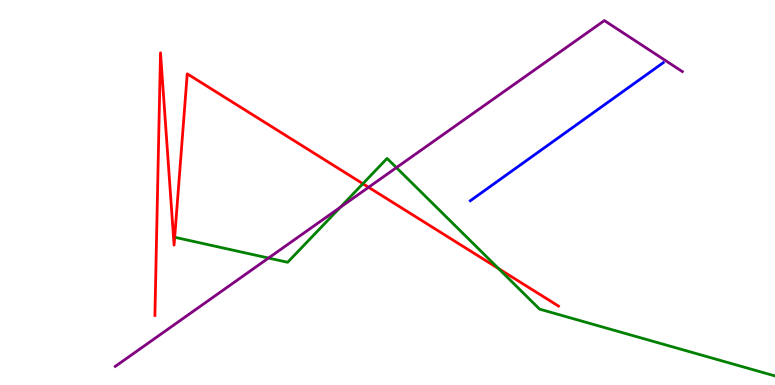[{'lines': ['blue', 'red'], 'intersections': []}, {'lines': ['green', 'red'], 'intersections': [{'x': 4.68, 'y': 5.23}, {'x': 6.43, 'y': 3.02}]}, {'lines': ['purple', 'red'], 'intersections': [{'x': 4.76, 'y': 5.14}]}, {'lines': ['blue', 'green'], 'intersections': []}, {'lines': ['blue', 'purple'], 'intersections': []}, {'lines': ['green', 'purple'], 'intersections': [{'x': 3.46, 'y': 3.3}, {'x': 4.39, 'y': 4.62}, {'x': 5.11, 'y': 5.65}]}]